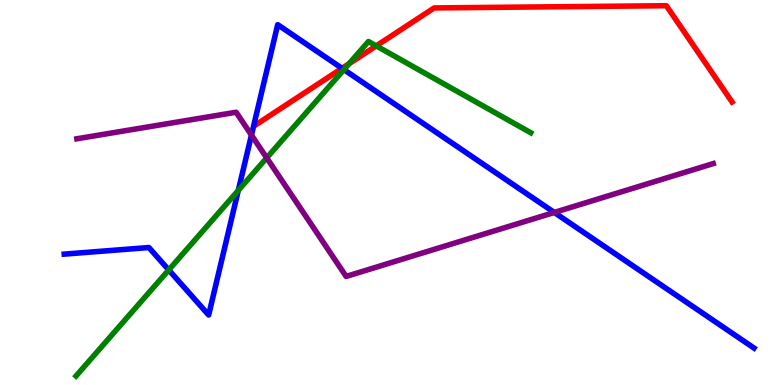[{'lines': ['blue', 'red'], 'intersections': [{'x': 4.41, 'y': 8.23}]}, {'lines': ['green', 'red'], 'intersections': [{'x': 4.5, 'y': 8.35}, {'x': 4.85, 'y': 8.81}]}, {'lines': ['purple', 'red'], 'intersections': []}, {'lines': ['blue', 'green'], 'intersections': [{'x': 2.18, 'y': 2.99}, {'x': 3.07, 'y': 5.05}, {'x': 4.44, 'y': 8.19}]}, {'lines': ['blue', 'purple'], 'intersections': [{'x': 3.24, 'y': 6.49}, {'x': 7.15, 'y': 4.48}]}, {'lines': ['green', 'purple'], 'intersections': [{'x': 3.44, 'y': 5.9}]}]